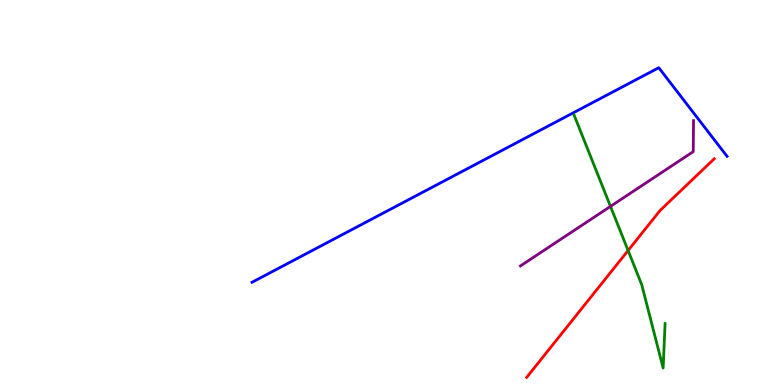[{'lines': ['blue', 'red'], 'intersections': []}, {'lines': ['green', 'red'], 'intersections': [{'x': 8.1, 'y': 3.49}]}, {'lines': ['purple', 'red'], 'intersections': []}, {'lines': ['blue', 'green'], 'intersections': []}, {'lines': ['blue', 'purple'], 'intersections': []}, {'lines': ['green', 'purple'], 'intersections': [{'x': 7.88, 'y': 4.64}]}]